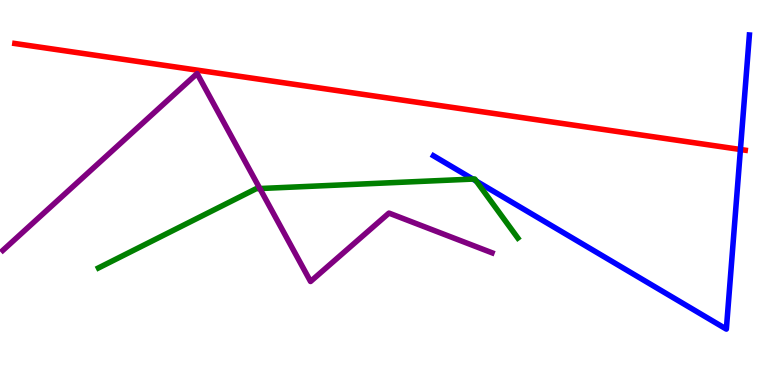[{'lines': ['blue', 'red'], 'intersections': [{'x': 9.55, 'y': 6.12}]}, {'lines': ['green', 'red'], 'intersections': []}, {'lines': ['purple', 'red'], 'intersections': []}, {'lines': ['blue', 'green'], 'intersections': [{'x': 6.1, 'y': 5.35}, {'x': 6.15, 'y': 5.3}]}, {'lines': ['blue', 'purple'], 'intersections': []}, {'lines': ['green', 'purple'], 'intersections': [{'x': 3.35, 'y': 5.1}]}]